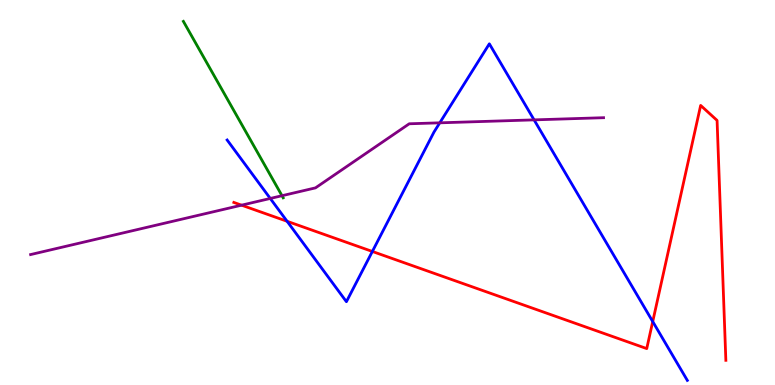[{'lines': ['blue', 'red'], 'intersections': [{'x': 3.7, 'y': 4.25}, {'x': 4.8, 'y': 3.47}, {'x': 8.42, 'y': 1.65}]}, {'lines': ['green', 'red'], 'intersections': []}, {'lines': ['purple', 'red'], 'intersections': [{'x': 3.12, 'y': 4.67}]}, {'lines': ['blue', 'green'], 'intersections': []}, {'lines': ['blue', 'purple'], 'intersections': [{'x': 3.49, 'y': 4.85}, {'x': 5.67, 'y': 6.81}, {'x': 6.89, 'y': 6.89}]}, {'lines': ['green', 'purple'], 'intersections': [{'x': 3.64, 'y': 4.92}]}]